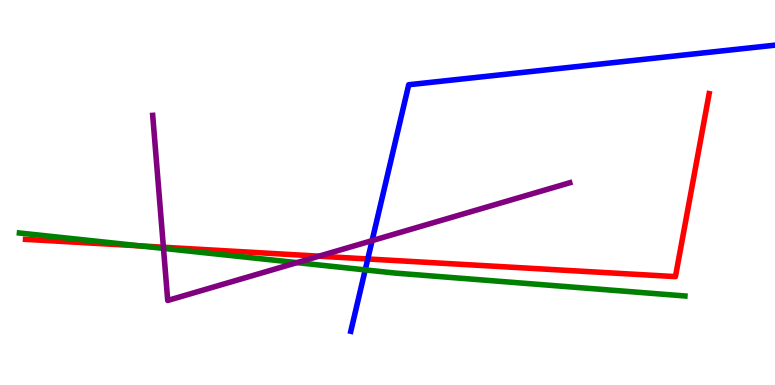[{'lines': ['blue', 'red'], 'intersections': [{'x': 4.75, 'y': 3.27}]}, {'lines': ['green', 'red'], 'intersections': [{'x': 1.82, 'y': 3.61}]}, {'lines': ['purple', 'red'], 'intersections': [{'x': 2.11, 'y': 3.58}, {'x': 4.12, 'y': 3.35}]}, {'lines': ['blue', 'green'], 'intersections': [{'x': 4.71, 'y': 2.99}]}, {'lines': ['blue', 'purple'], 'intersections': [{'x': 4.8, 'y': 3.75}]}, {'lines': ['green', 'purple'], 'intersections': [{'x': 2.11, 'y': 3.55}, {'x': 3.83, 'y': 3.18}]}]